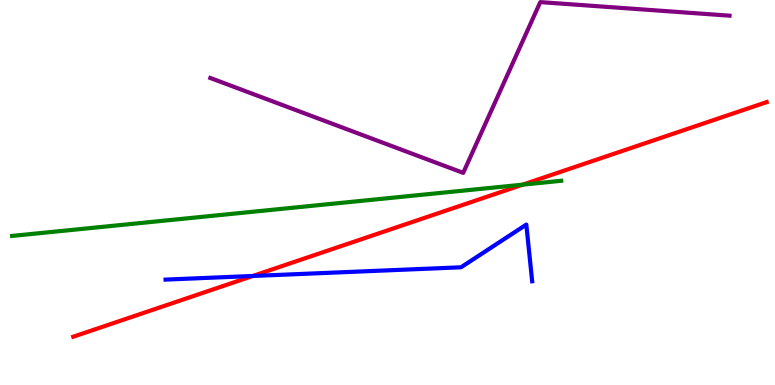[{'lines': ['blue', 'red'], 'intersections': [{'x': 3.26, 'y': 2.83}]}, {'lines': ['green', 'red'], 'intersections': [{'x': 6.74, 'y': 5.2}]}, {'lines': ['purple', 'red'], 'intersections': []}, {'lines': ['blue', 'green'], 'intersections': []}, {'lines': ['blue', 'purple'], 'intersections': []}, {'lines': ['green', 'purple'], 'intersections': []}]